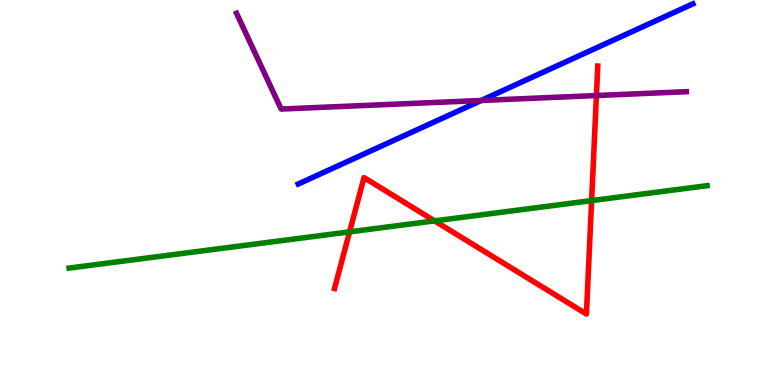[{'lines': ['blue', 'red'], 'intersections': []}, {'lines': ['green', 'red'], 'intersections': [{'x': 4.51, 'y': 3.98}, {'x': 5.61, 'y': 4.26}, {'x': 7.63, 'y': 4.79}]}, {'lines': ['purple', 'red'], 'intersections': [{'x': 7.7, 'y': 7.52}]}, {'lines': ['blue', 'green'], 'intersections': []}, {'lines': ['blue', 'purple'], 'intersections': [{'x': 6.21, 'y': 7.39}]}, {'lines': ['green', 'purple'], 'intersections': []}]